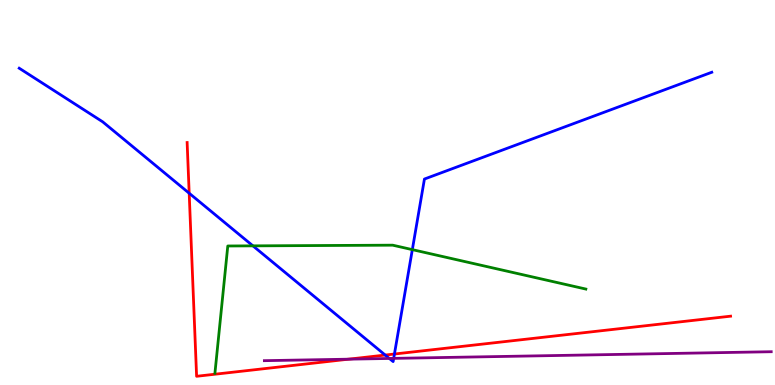[{'lines': ['blue', 'red'], 'intersections': [{'x': 2.44, 'y': 4.98}, {'x': 4.97, 'y': 0.778}, {'x': 5.09, 'y': 0.805}]}, {'lines': ['green', 'red'], 'intersections': []}, {'lines': ['purple', 'red'], 'intersections': [{'x': 4.5, 'y': 0.671}]}, {'lines': ['blue', 'green'], 'intersections': [{'x': 3.26, 'y': 3.61}, {'x': 5.32, 'y': 3.52}]}, {'lines': ['blue', 'purple'], 'intersections': [{'x': 5.02, 'y': 0.689}, {'x': 5.08, 'y': 0.691}]}, {'lines': ['green', 'purple'], 'intersections': []}]